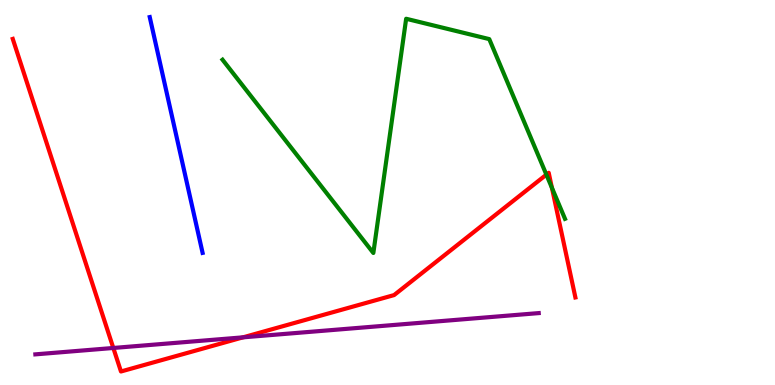[{'lines': ['blue', 'red'], 'intersections': []}, {'lines': ['green', 'red'], 'intersections': [{'x': 7.05, 'y': 5.46}, {'x': 7.12, 'y': 5.12}]}, {'lines': ['purple', 'red'], 'intersections': [{'x': 1.46, 'y': 0.962}, {'x': 3.14, 'y': 1.24}]}, {'lines': ['blue', 'green'], 'intersections': []}, {'lines': ['blue', 'purple'], 'intersections': []}, {'lines': ['green', 'purple'], 'intersections': []}]